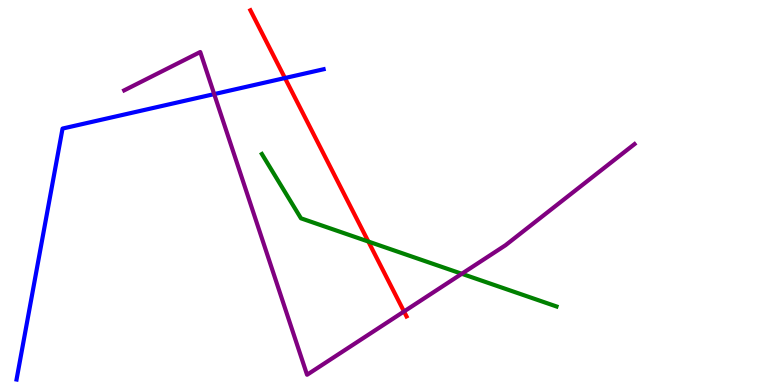[{'lines': ['blue', 'red'], 'intersections': [{'x': 3.68, 'y': 7.97}]}, {'lines': ['green', 'red'], 'intersections': [{'x': 4.75, 'y': 3.73}]}, {'lines': ['purple', 'red'], 'intersections': [{'x': 5.21, 'y': 1.91}]}, {'lines': ['blue', 'green'], 'intersections': []}, {'lines': ['blue', 'purple'], 'intersections': [{'x': 2.76, 'y': 7.56}]}, {'lines': ['green', 'purple'], 'intersections': [{'x': 5.96, 'y': 2.89}]}]